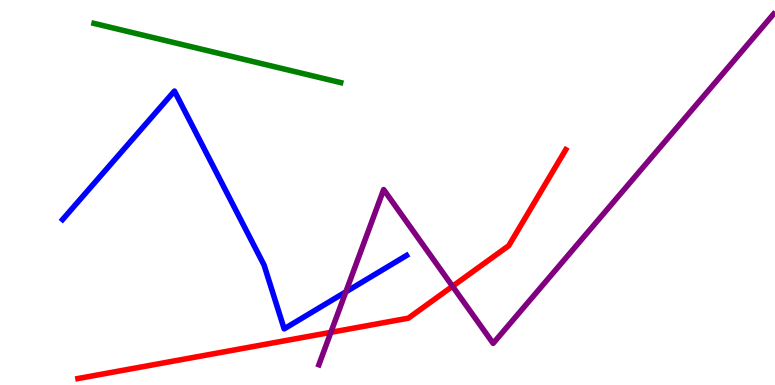[{'lines': ['blue', 'red'], 'intersections': []}, {'lines': ['green', 'red'], 'intersections': []}, {'lines': ['purple', 'red'], 'intersections': [{'x': 4.27, 'y': 1.37}, {'x': 5.84, 'y': 2.56}]}, {'lines': ['blue', 'green'], 'intersections': []}, {'lines': ['blue', 'purple'], 'intersections': [{'x': 4.46, 'y': 2.42}]}, {'lines': ['green', 'purple'], 'intersections': []}]